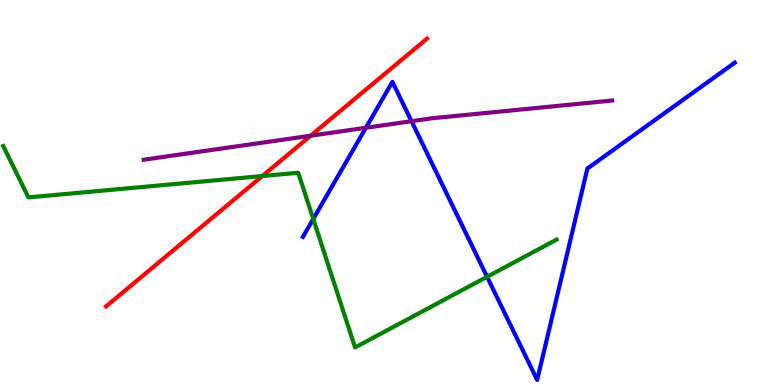[{'lines': ['blue', 'red'], 'intersections': []}, {'lines': ['green', 'red'], 'intersections': [{'x': 3.38, 'y': 5.43}]}, {'lines': ['purple', 'red'], 'intersections': [{'x': 4.01, 'y': 6.47}]}, {'lines': ['blue', 'green'], 'intersections': [{'x': 4.04, 'y': 4.31}, {'x': 6.28, 'y': 2.81}]}, {'lines': ['blue', 'purple'], 'intersections': [{'x': 4.72, 'y': 6.68}, {'x': 5.31, 'y': 6.85}]}, {'lines': ['green', 'purple'], 'intersections': []}]